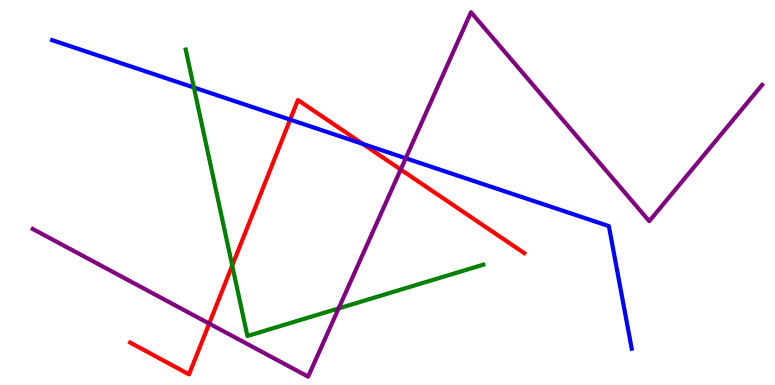[{'lines': ['blue', 'red'], 'intersections': [{'x': 3.74, 'y': 6.89}, {'x': 4.68, 'y': 6.26}]}, {'lines': ['green', 'red'], 'intersections': [{'x': 3.0, 'y': 3.1}]}, {'lines': ['purple', 'red'], 'intersections': [{'x': 2.7, 'y': 1.6}, {'x': 5.17, 'y': 5.6}]}, {'lines': ['blue', 'green'], 'intersections': [{'x': 2.5, 'y': 7.73}]}, {'lines': ['blue', 'purple'], 'intersections': [{'x': 5.24, 'y': 5.89}]}, {'lines': ['green', 'purple'], 'intersections': [{'x': 4.37, 'y': 1.99}]}]